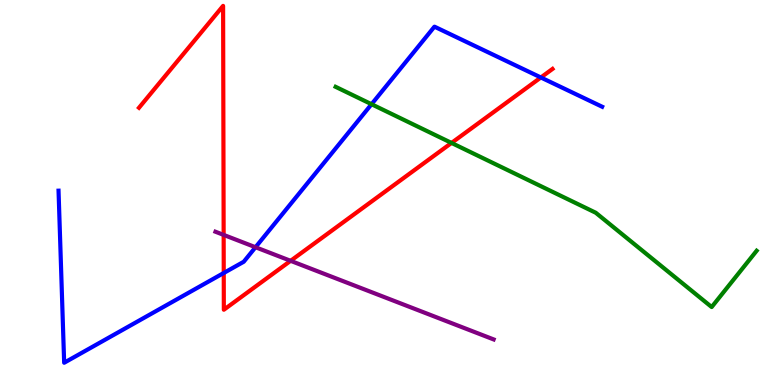[{'lines': ['blue', 'red'], 'intersections': [{'x': 2.89, 'y': 2.91}, {'x': 6.98, 'y': 7.99}]}, {'lines': ['green', 'red'], 'intersections': [{'x': 5.83, 'y': 6.29}]}, {'lines': ['purple', 'red'], 'intersections': [{'x': 2.89, 'y': 3.9}, {'x': 3.75, 'y': 3.23}]}, {'lines': ['blue', 'green'], 'intersections': [{'x': 4.79, 'y': 7.29}]}, {'lines': ['blue', 'purple'], 'intersections': [{'x': 3.3, 'y': 3.58}]}, {'lines': ['green', 'purple'], 'intersections': []}]